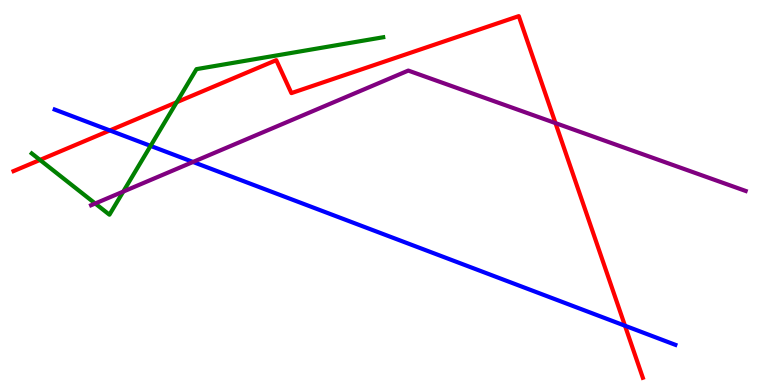[{'lines': ['blue', 'red'], 'intersections': [{'x': 1.42, 'y': 6.61}, {'x': 8.06, 'y': 1.54}]}, {'lines': ['green', 'red'], 'intersections': [{'x': 0.516, 'y': 5.85}, {'x': 2.28, 'y': 7.35}]}, {'lines': ['purple', 'red'], 'intersections': [{'x': 7.17, 'y': 6.8}]}, {'lines': ['blue', 'green'], 'intersections': [{'x': 1.94, 'y': 6.21}]}, {'lines': ['blue', 'purple'], 'intersections': [{'x': 2.49, 'y': 5.79}]}, {'lines': ['green', 'purple'], 'intersections': [{'x': 1.23, 'y': 4.71}, {'x': 1.59, 'y': 5.02}]}]